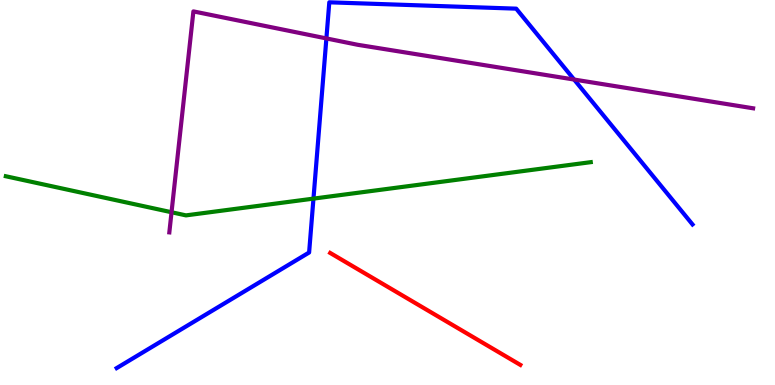[{'lines': ['blue', 'red'], 'intersections': []}, {'lines': ['green', 'red'], 'intersections': []}, {'lines': ['purple', 'red'], 'intersections': []}, {'lines': ['blue', 'green'], 'intersections': [{'x': 4.04, 'y': 4.84}]}, {'lines': ['blue', 'purple'], 'intersections': [{'x': 4.21, 'y': 9.0}, {'x': 7.41, 'y': 7.93}]}, {'lines': ['green', 'purple'], 'intersections': [{'x': 2.21, 'y': 4.49}]}]